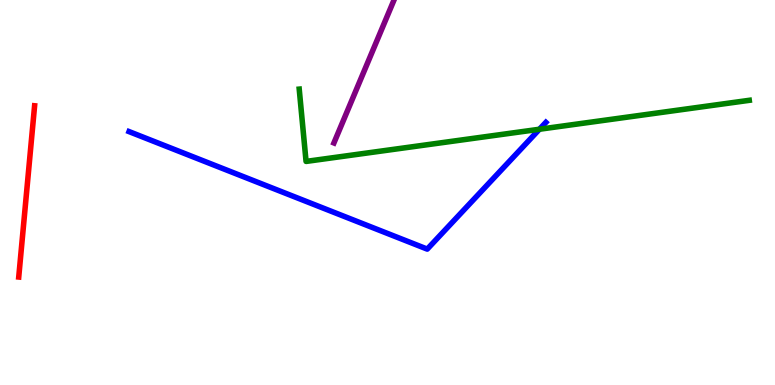[{'lines': ['blue', 'red'], 'intersections': []}, {'lines': ['green', 'red'], 'intersections': []}, {'lines': ['purple', 'red'], 'intersections': []}, {'lines': ['blue', 'green'], 'intersections': [{'x': 6.96, 'y': 6.64}]}, {'lines': ['blue', 'purple'], 'intersections': []}, {'lines': ['green', 'purple'], 'intersections': []}]